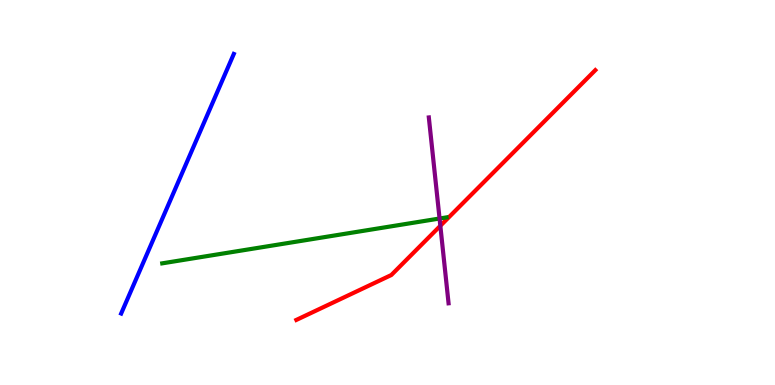[{'lines': ['blue', 'red'], 'intersections': []}, {'lines': ['green', 'red'], 'intersections': []}, {'lines': ['purple', 'red'], 'intersections': [{'x': 5.68, 'y': 4.13}]}, {'lines': ['blue', 'green'], 'intersections': []}, {'lines': ['blue', 'purple'], 'intersections': []}, {'lines': ['green', 'purple'], 'intersections': [{'x': 5.67, 'y': 4.32}]}]